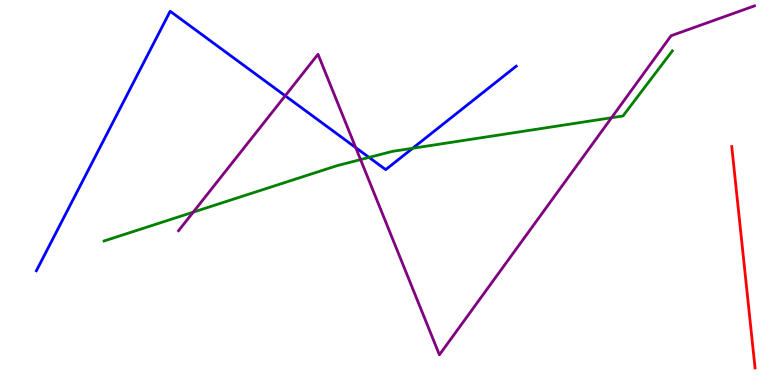[{'lines': ['blue', 'red'], 'intersections': []}, {'lines': ['green', 'red'], 'intersections': []}, {'lines': ['purple', 'red'], 'intersections': []}, {'lines': ['blue', 'green'], 'intersections': [{'x': 4.76, 'y': 5.91}, {'x': 5.32, 'y': 6.15}]}, {'lines': ['blue', 'purple'], 'intersections': [{'x': 3.68, 'y': 7.51}, {'x': 4.59, 'y': 6.17}]}, {'lines': ['green', 'purple'], 'intersections': [{'x': 2.49, 'y': 4.49}, {'x': 4.65, 'y': 5.85}, {'x': 7.89, 'y': 6.94}]}]